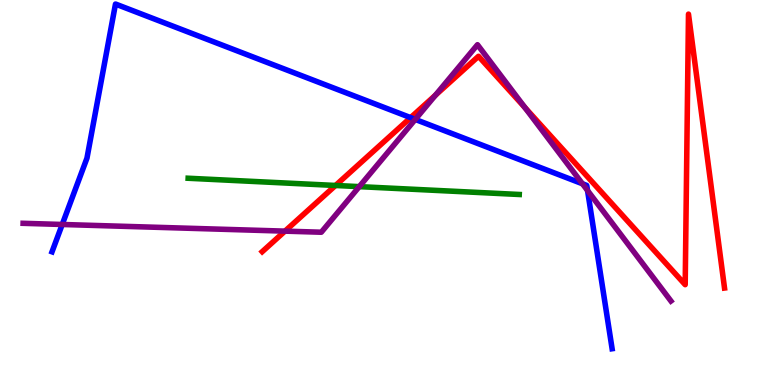[{'lines': ['blue', 'red'], 'intersections': [{'x': 5.3, 'y': 6.94}]}, {'lines': ['green', 'red'], 'intersections': [{'x': 4.33, 'y': 5.18}]}, {'lines': ['purple', 'red'], 'intersections': [{'x': 3.68, 'y': 4.0}, {'x': 5.62, 'y': 7.53}, {'x': 6.77, 'y': 7.21}]}, {'lines': ['blue', 'green'], 'intersections': []}, {'lines': ['blue', 'purple'], 'intersections': [{'x': 0.803, 'y': 4.17}, {'x': 5.36, 'y': 6.9}, {'x': 7.52, 'y': 5.23}, {'x': 7.58, 'y': 5.05}]}, {'lines': ['green', 'purple'], 'intersections': [{'x': 4.64, 'y': 5.15}]}]